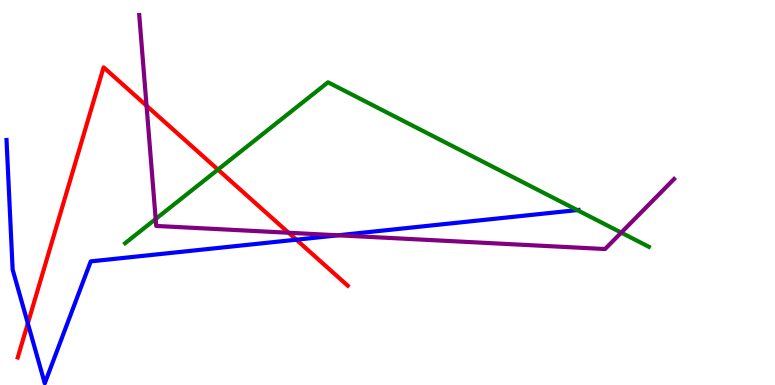[{'lines': ['blue', 'red'], 'intersections': [{'x': 0.359, 'y': 1.6}, {'x': 3.82, 'y': 3.77}]}, {'lines': ['green', 'red'], 'intersections': [{'x': 2.81, 'y': 5.59}]}, {'lines': ['purple', 'red'], 'intersections': [{'x': 1.89, 'y': 7.25}, {'x': 3.72, 'y': 3.95}]}, {'lines': ['blue', 'green'], 'intersections': [{'x': 7.45, 'y': 4.54}]}, {'lines': ['blue', 'purple'], 'intersections': [{'x': 4.36, 'y': 3.89}]}, {'lines': ['green', 'purple'], 'intersections': [{'x': 2.01, 'y': 4.31}, {'x': 8.02, 'y': 3.96}]}]